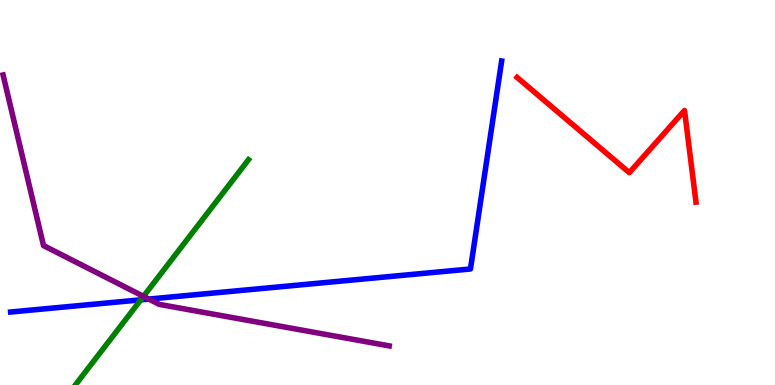[{'lines': ['blue', 'red'], 'intersections': []}, {'lines': ['green', 'red'], 'intersections': []}, {'lines': ['purple', 'red'], 'intersections': []}, {'lines': ['blue', 'green'], 'intersections': [{'x': 1.82, 'y': 2.21}]}, {'lines': ['blue', 'purple'], 'intersections': [{'x': 1.92, 'y': 2.23}]}, {'lines': ['green', 'purple'], 'intersections': [{'x': 1.85, 'y': 2.3}]}]